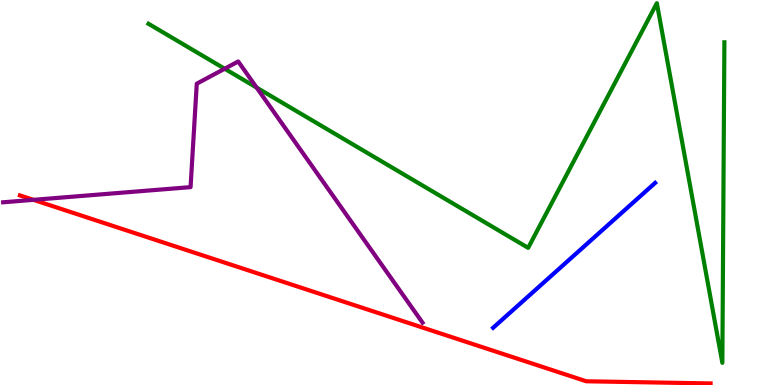[{'lines': ['blue', 'red'], 'intersections': []}, {'lines': ['green', 'red'], 'intersections': []}, {'lines': ['purple', 'red'], 'intersections': [{'x': 0.432, 'y': 4.81}]}, {'lines': ['blue', 'green'], 'intersections': []}, {'lines': ['blue', 'purple'], 'intersections': []}, {'lines': ['green', 'purple'], 'intersections': [{'x': 2.9, 'y': 8.21}, {'x': 3.31, 'y': 7.72}]}]